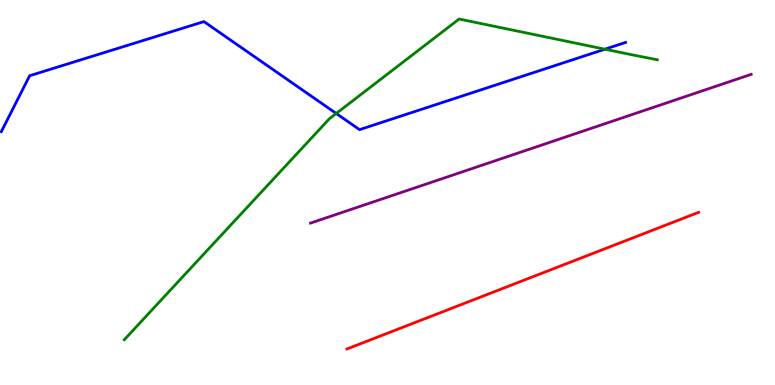[{'lines': ['blue', 'red'], 'intersections': []}, {'lines': ['green', 'red'], 'intersections': []}, {'lines': ['purple', 'red'], 'intersections': []}, {'lines': ['blue', 'green'], 'intersections': [{'x': 4.34, 'y': 7.05}, {'x': 7.81, 'y': 8.72}]}, {'lines': ['blue', 'purple'], 'intersections': []}, {'lines': ['green', 'purple'], 'intersections': []}]